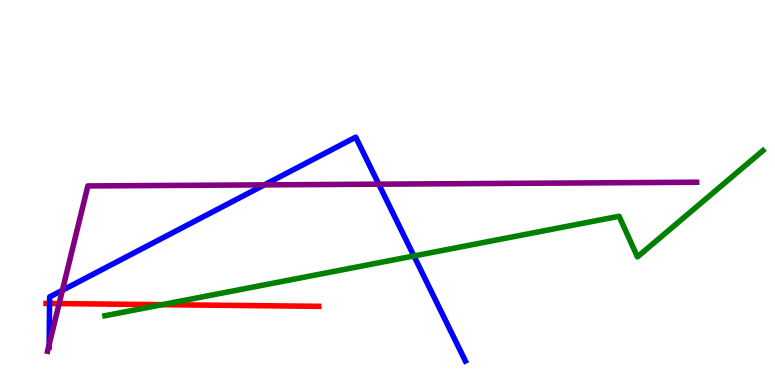[{'lines': ['blue', 'red'], 'intersections': [{'x': 0.64, 'y': 2.12}]}, {'lines': ['green', 'red'], 'intersections': [{'x': 2.09, 'y': 2.09}]}, {'lines': ['purple', 'red'], 'intersections': [{'x': 0.763, 'y': 2.12}]}, {'lines': ['blue', 'green'], 'intersections': [{'x': 5.34, 'y': 3.35}]}, {'lines': ['blue', 'purple'], 'intersections': [{'x': 0.634, 'y': 1.05}, {'x': 0.805, 'y': 2.46}, {'x': 3.41, 'y': 5.2}, {'x': 4.89, 'y': 5.22}]}, {'lines': ['green', 'purple'], 'intersections': []}]